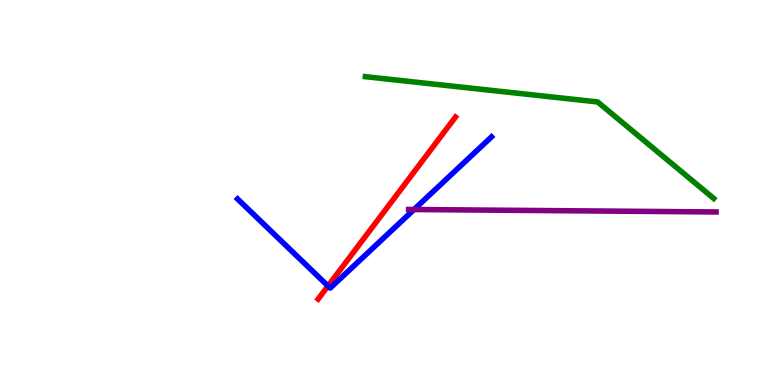[{'lines': ['blue', 'red'], 'intersections': [{'x': 4.23, 'y': 2.57}]}, {'lines': ['green', 'red'], 'intersections': []}, {'lines': ['purple', 'red'], 'intersections': []}, {'lines': ['blue', 'green'], 'intersections': []}, {'lines': ['blue', 'purple'], 'intersections': [{'x': 5.34, 'y': 4.56}]}, {'lines': ['green', 'purple'], 'intersections': []}]